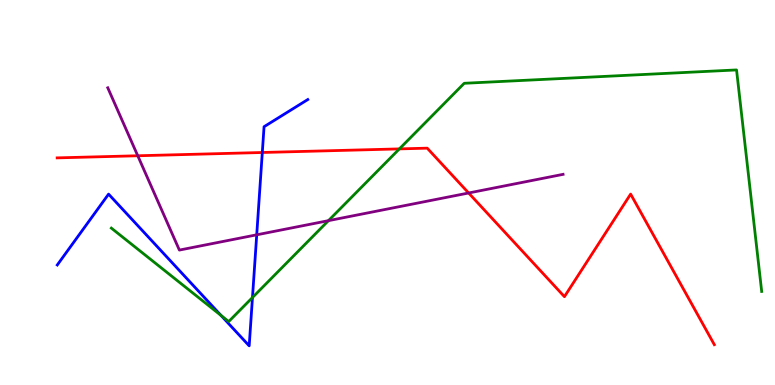[{'lines': ['blue', 'red'], 'intersections': [{'x': 3.38, 'y': 6.04}]}, {'lines': ['green', 'red'], 'intersections': [{'x': 5.15, 'y': 6.13}]}, {'lines': ['purple', 'red'], 'intersections': [{'x': 1.78, 'y': 5.95}, {'x': 6.05, 'y': 4.99}]}, {'lines': ['blue', 'green'], 'intersections': [{'x': 2.85, 'y': 1.81}, {'x': 3.26, 'y': 2.27}]}, {'lines': ['blue', 'purple'], 'intersections': [{'x': 3.31, 'y': 3.9}]}, {'lines': ['green', 'purple'], 'intersections': [{'x': 4.24, 'y': 4.27}]}]